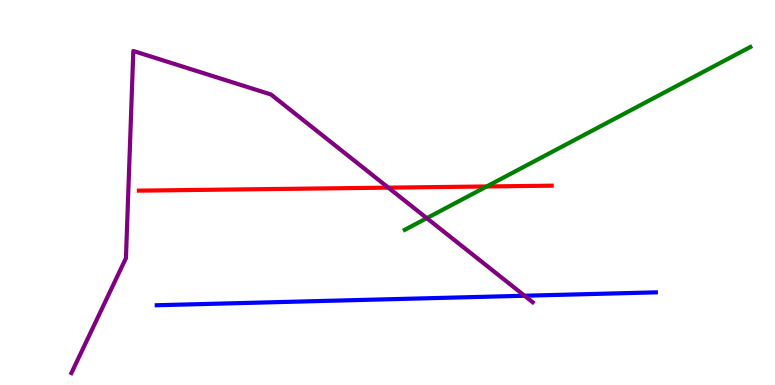[{'lines': ['blue', 'red'], 'intersections': []}, {'lines': ['green', 'red'], 'intersections': [{'x': 6.28, 'y': 5.16}]}, {'lines': ['purple', 'red'], 'intersections': [{'x': 5.01, 'y': 5.13}]}, {'lines': ['blue', 'green'], 'intersections': []}, {'lines': ['blue', 'purple'], 'intersections': [{'x': 6.77, 'y': 2.32}]}, {'lines': ['green', 'purple'], 'intersections': [{'x': 5.51, 'y': 4.33}]}]